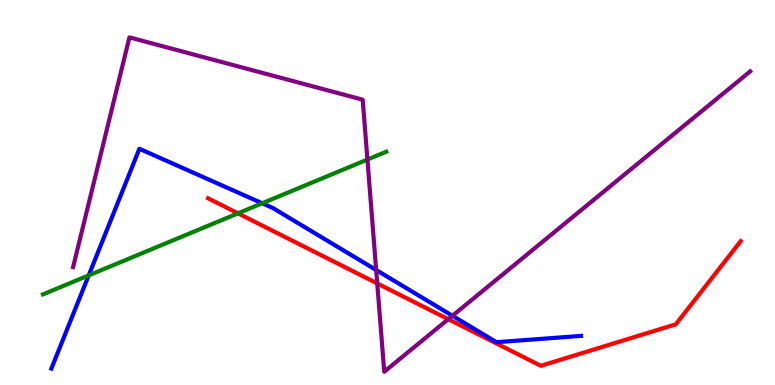[{'lines': ['blue', 'red'], 'intersections': []}, {'lines': ['green', 'red'], 'intersections': [{'x': 3.07, 'y': 4.46}]}, {'lines': ['purple', 'red'], 'intersections': [{'x': 4.87, 'y': 2.64}, {'x': 5.78, 'y': 1.71}]}, {'lines': ['blue', 'green'], 'intersections': [{'x': 1.14, 'y': 2.85}, {'x': 3.38, 'y': 4.72}]}, {'lines': ['blue', 'purple'], 'intersections': [{'x': 4.85, 'y': 2.99}, {'x': 5.84, 'y': 1.8}]}, {'lines': ['green', 'purple'], 'intersections': [{'x': 4.74, 'y': 5.86}]}]